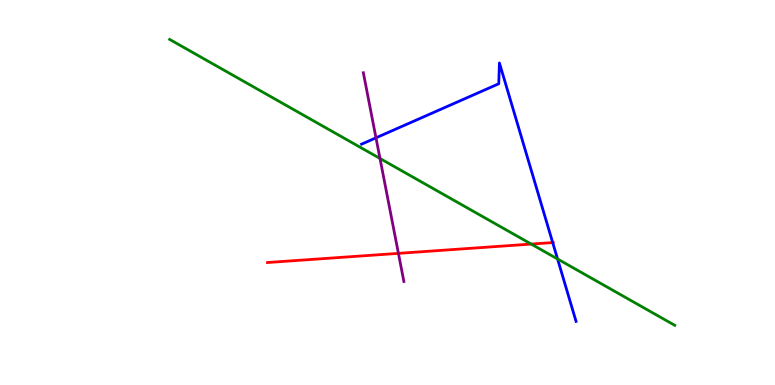[{'lines': ['blue', 'red'], 'intersections': [{'x': 7.13, 'y': 3.7}]}, {'lines': ['green', 'red'], 'intersections': [{'x': 6.85, 'y': 3.66}]}, {'lines': ['purple', 'red'], 'intersections': [{'x': 5.14, 'y': 3.42}]}, {'lines': ['blue', 'green'], 'intersections': [{'x': 7.19, 'y': 3.27}]}, {'lines': ['blue', 'purple'], 'intersections': [{'x': 4.85, 'y': 6.42}]}, {'lines': ['green', 'purple'], 'intersections': [{'x': 4.9, 'y': 5.88}]}]